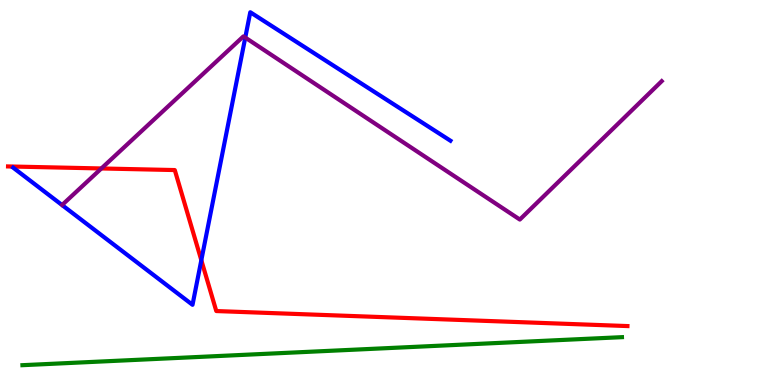[{'lines': ['blue', 'red'], 'intersections': [{'x': 2.6, 'y': 3.24}]}, {'lines': ['green', 'red'], 'intersections': []}, {'lines': ['purple', 'red'], 'intersections': [{'x': 1.31, 'y': 5.62}]}, {'lines': ['blue', 'green'], 'intersections': []}, {'lines': ['blue', 'purple'], 'intersections': [{'x': 3.16, 'y': 9.02}]}, {'lines': ['green', 'purple'], 'intersections': []}]